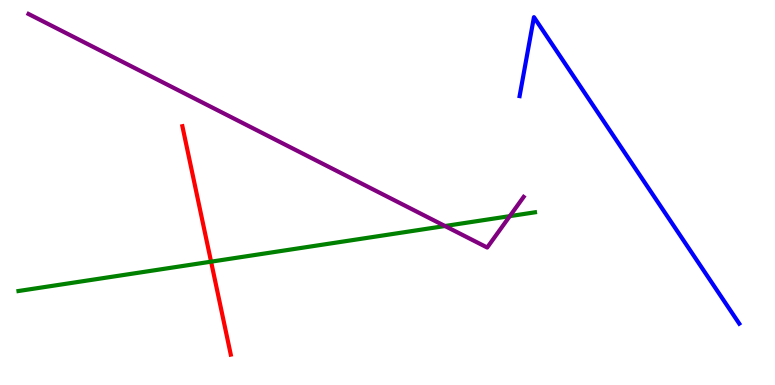[{'lines': ['blue', 'red'], 'intersections': []}, {'lines': ['green', 'red'], 'intersections': [{'x': 2.72, 'y': 3.2}]}, {'lines': ['purple', 'red'], 'intersections': []}, {'lines': ['blue', 'green'], 'intersections': []}, {'lines': ['blue', 'purple'], 'intersections': []}, {'lines': ['green', 'purple'], 'intersections': [{'x': 5.74, 'y': 4.13}, {'x': 6.58, 'y': 4.39}]}]